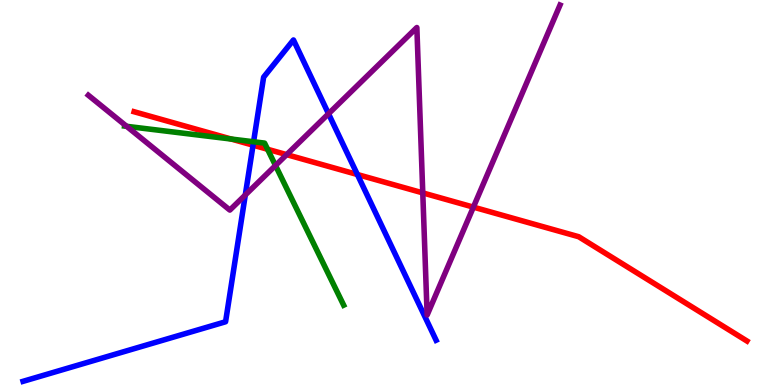[{'lines': ['blue', 'red'], 'intersections': [{'x': 3.27, 'y': 6.23}, {'x': 4.61, 'y': 5.47}]}, {'lines': ['green', 'red'], 'intersections': [{'x': 2.98, 'y': 6.39}, {'x': 3.45, 'y': 6.12}]}, {'lines': ['purple', 'red'], 'intersections': [{'x': 3.7, 'y': 5.98}, {'x': 5.46, 'y': 4.99}, {'x': 6.11, 'y': 4.62}]}, {'lines': ['blue', 'green'], 'intersections': [{'x': 3.27, 'y': 6.32}]}, {'lines': ['blue', 'purple'], 'intersections': [{'x': 3.17, 'y': 4.94}, {'x': 4.24, 'y': 7.05}]}, {'lines': ['green', 'purple'], 'intersections': [{'x': 1.63, 'y': 6.72}, {'x': 3.55, 'y': 5.7}]}]